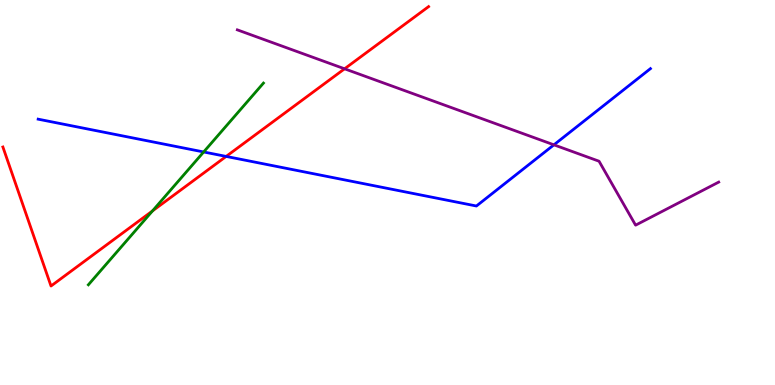[{'lines': ['blue', 'red'], 'intersections': [{'x': 2.92, 'y': 5.94}]}, {'lines': ['green', 'red'], 'intersections': [{'x': 1.97, 'y': 4.52}]}, {'lines': ['purple', 'red'], 'intersections': [{'x': 4.45, 'y': 8.21}]}, {'lines': ['blue', 'green'], 'intersections': [{'x': 2.63, 'y': 6.05}]}, {'lines': ['blue', 'purple'], 'intersections': [{'x': 7.15, 'y': 6.24}]}, {'lines': ['green', 'purple'], 'intersections': []}]